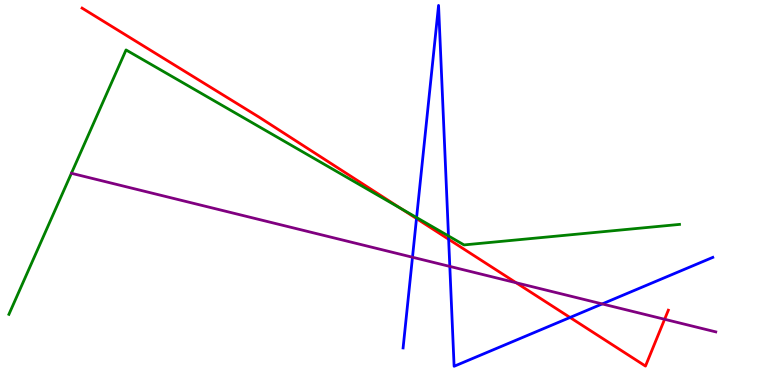[{'lines': ['blue', 'red'], 'intersections': [{'x': 5.37, 'y': 4.32}, {'x': 5.79, 'y': 3.79}, {'x': 7.36, 'y': 1.75}]}, {'lines': ['green', 'red'], 'intersections': [{'x': 5.17, 'y': 4.58}]}, {'lines': ['purple', 'red'], 'intersections': [{'x': 6.66, 'y': 2.66}, {'x': 8.58, 'y': 1.71}]}, {'lines': ['blue', 'green'], 'intersections': [{'x': 5.38, 'y': 4.35}, {'x': 5.79, 'y': 3.87}]}, {'lines': ['blue', 'purple'], 'intersections': [{'x': 5.32, 'y': 3.32}, {'x': 5.8, 'y': 3.08}, {'x': 7.77, 'y': 2.11}]}, {'lines': ['green', 'purple'], 'intersections': []}]